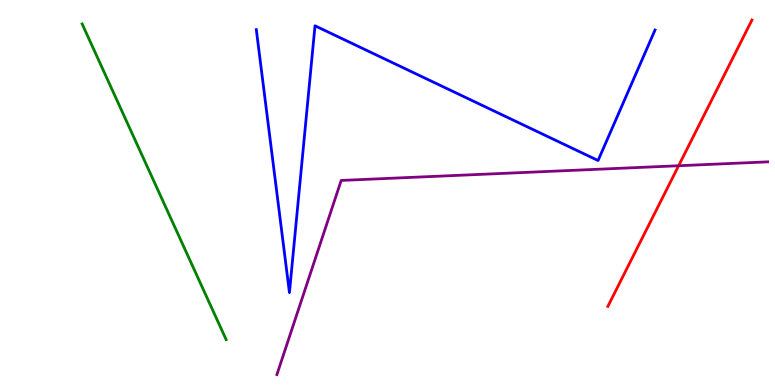[{'lines': ['blue', 'red'], 'intersections': []}, {'lines': ['green', 'red'], 'intersections': []}, {'lines': ['purple', 'red'], 'intersections': [{'x': 8.76, 'y': 5.7}]}, {'lines': ['blue', 'green'], 'intersections': []}, {'lines': ['blue', 'purple'], 'intersections': []}, {'lines': ['green', 'purple'], 'intersections': []}]